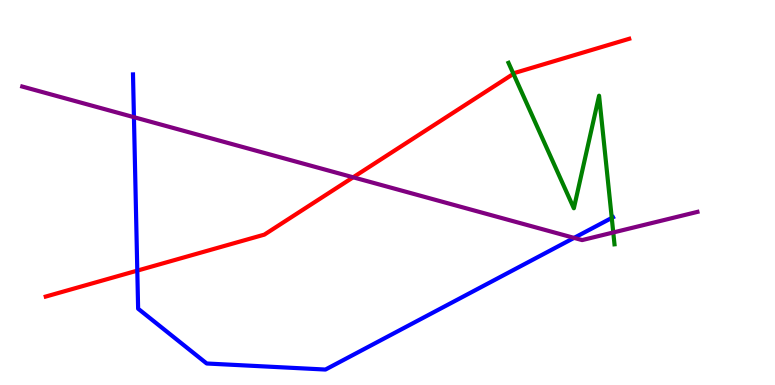[{'lines': ['blue', 'red'], 'intersections': [{'x': 1.77, 'y': 2.97}]}, {'lines': ['green', 'red'], 'intersections': [{'x': 6.63, 'y': 8.08}]}, {'lines': ['purple', 'red'], 'intersections': [{'x': 4.56, 'y': 5.39}]}, {'lines': ['blue', 'green'], 'intersections': [{'x': 7.89, 'y': 4.34}]}, {'lines': ['blue', 'purple'], 'intersections': [{'x': 1.73, 'y': 6.96}, {'x': 7.41, 'y': 3.82}]}, {'lines': ['green', 'purple'], 'intersections': [{'x': 7.91, 'y': 3.96}]}]